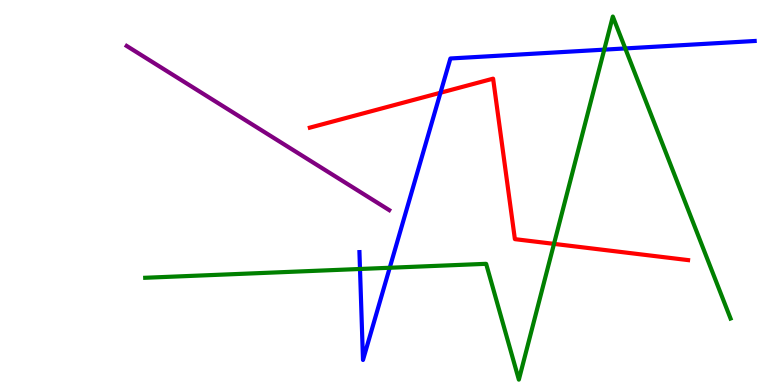[{'lines': ['blue', 'red'], 'intersections': [{'x': 5.68, 'y': 7.59}]}, {'lines': ['green', 'red'], 'intersections': [{'x': 7.15, 'y': 3.67}]}, {'lines': ['purple', 'red'], 'intersections': []}, {'lines': ['blue', 'green'], 'intersections': [{'x': 4.65, 'y': 3.01}, {'x': 5.03, 'y': 3.05}, {'x': 7.8, 'y': 8.71}, {'x': 8.07, 'y': 8.74}]}, {'lines': ['blue', 'purple'], 'intersections': []}, {'lines': ['green', 'purple'], 'intersections': []}]